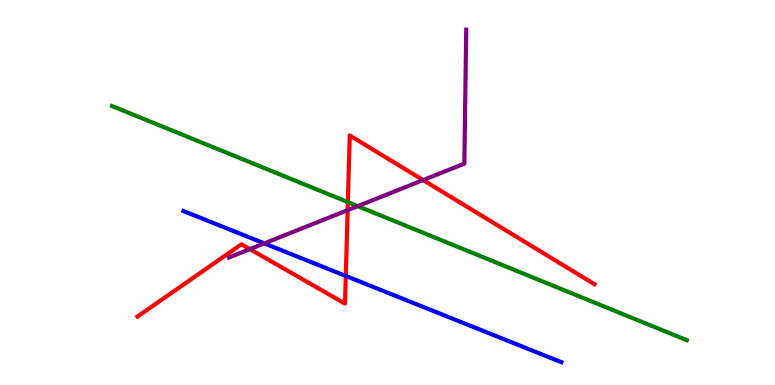[{'lines': ['blue', 'red'], 'intersections': [{'x': 4.46, 'y': 2.83}]}, {'lines': ['green', 'red'], 'intersections': [{'x': 4.49, 'y': 4.75}]}, {'lines': ['purple', 'red'], 'intersections': [{'x': 3.22, 'y': 3.53}, {'x': 4.49, 'y': 4.54}, {'x': 5.46, 'y': 5.32}]}, {'lines': ['blue', 'green'], 'intersections': []}, {'lines': ['blue', 'purple'], 'intersections': [{'x': 3.41, 'y': 3.68}]}, {'lines': ['green', 'purple'], 'intersections': [{'x': 4.62, 'y': 4.65}]}]